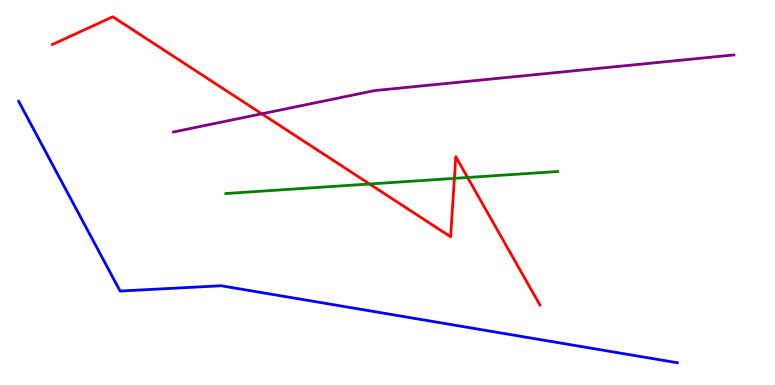[{'lines': ['blue', 'red'], 'intersections': []}, {'lines': ['green', 'red'], 'intersections': [{'x': 4.77, 'y': 5.22}, {'x': 5.86, 'y': 5.37}, {'x': 6.03, 'y': 5.39}]}, {'lines': ['purple', 'red'], 'intersections': [{'x': 3.38, 'y': 7.04}]}, {'lines': ['blue', 'green'], 'intersections': []}, {'lines': ['blue', 'purple'], 'intersections': []}, {'lines': ['green', 'purple'], 'intersections': []}]